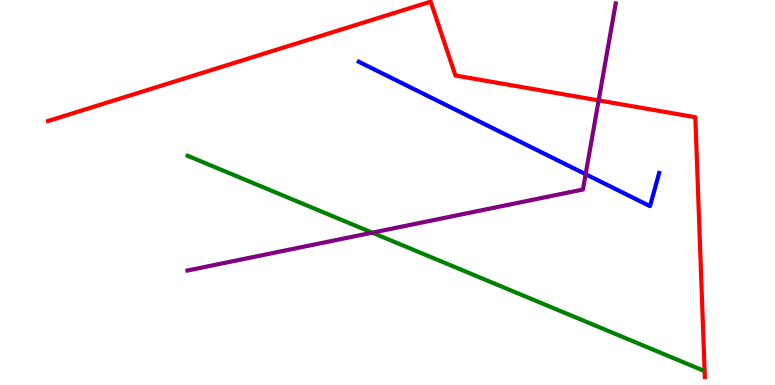[{'lines': ['blue', 'red'], 'intersections': []}, {'lines': ['green', 'red'], 'intersections': []}, {'lines': ['purple', 'red'], 'intersections': [{'x': 7.72, 'y': 7.39}]}, {'lines': ['blue', 'green'], 'intersections': []}, {'lines': ['blue', 'purple'], 'intersections': [{'x': 7.56, 'y': 5.47}]}, {'lines': ['green', 'purple'], 'intersections': [{'x': 4.8, 'y': 3.96}]}]